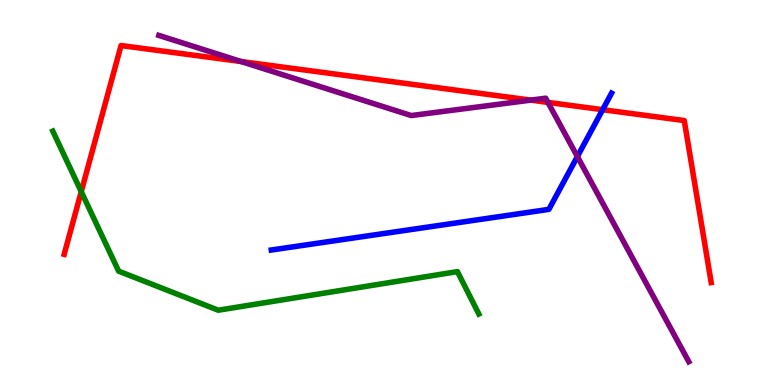[{'lines': ['blue', 'red'], 'intersections': [{'x': 7.78, 'y': 7.15}]}, {'lines': ['green', 'red'], 'intersections': [{'x': 1.05, 'y': 5.02}]}, {'lines': ['purple', 'red'], 'intersections': [{'x': 3.11, 'y': 8.4}, {'x': 6.85, 'y': 7.4}, {'x': 7.07, 'y': 7.34}]}, {'lines': ['blue', 'green'], 'intersections': []}, {'lines': ['blue', 'purple'], 'intersections': [{'x': 7.45, 'y': 5.93}]}, {'lines': ['green', 'purple'], 'intersections': []}]